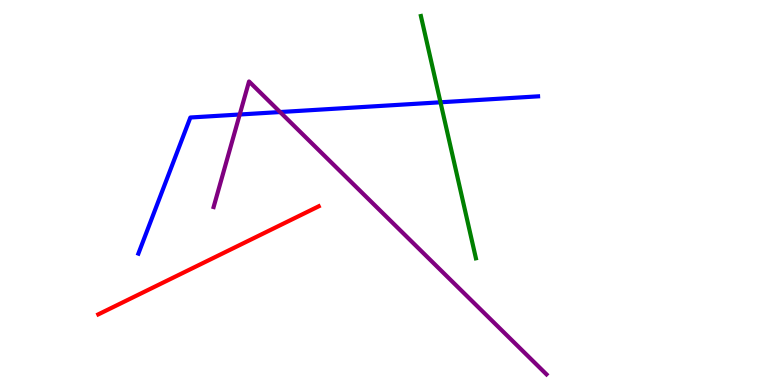[{'lines': ['blue', 'red'], 'intersections': []}, {'lines': ['green', 'red'], 'intersections': []}, {'lines': ['purple', 'red'], 'intersections': []}, {'lines': ['blue', 'green'], 'intersections': [{'x': 5.68, 'y': 7.34}]}, {'lines': ['blue', 'purple'], 'intersections': [{'x': 3.09, 'y': 7.03}, {'x': 3.61, 'y': 7.09}]}, {'lines': ['green', 'purple'], 'intersections': []}]